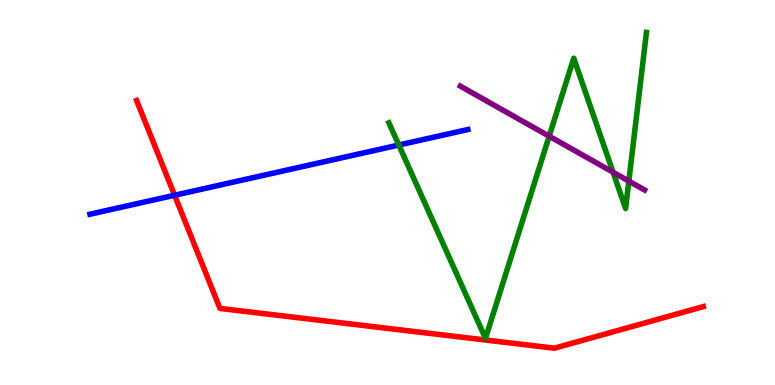[{'lines': ['blue', 'red'], 'intersections': [{'x': 2.25, 'y': 4.93}]}, {'lines': ['green', 'red'], 'intersections': []}, {'lines': ['purple', 'red'], 'intersections': []}, {'lines': ['blue', 'green'], 'intersections': [{'x': 5.15, 'y': 6.23}]}, {'lines': ['blue', 'purple'], 'intersections': []}, {'lines': ['green', 'purple'], 'intersections': [{'x': 7.09, 'y': 6.46}, {'x': 7.91, 'y': 5.53}, {'x': 8.11, 'y': 5.3}]}]